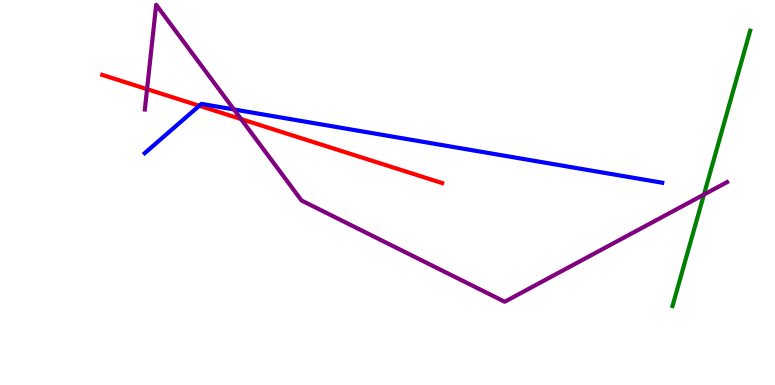[{'lines': ['blue', 'red'], 'intersections': [{'x': 2.57, 'y': 7.25}]}, {'lines': ['green', 'red'], 'intersections': []}, {'lines': ['purple', 'red'], 'intersections': [{'x': 1.9, 'y': 7.68}, {'x': 3.11, 'y': 6.91}]}, {'lines': ['blue', 'green'], 'intersections': []}, {'lines': ['blue', 'purple'], 'intersections': [{'x': 3.02, 'y': 7.16}]}, {'lines': ['green', 'purple'], 'intersections': [{'x': 9.08, 'y': 4.95}]}]